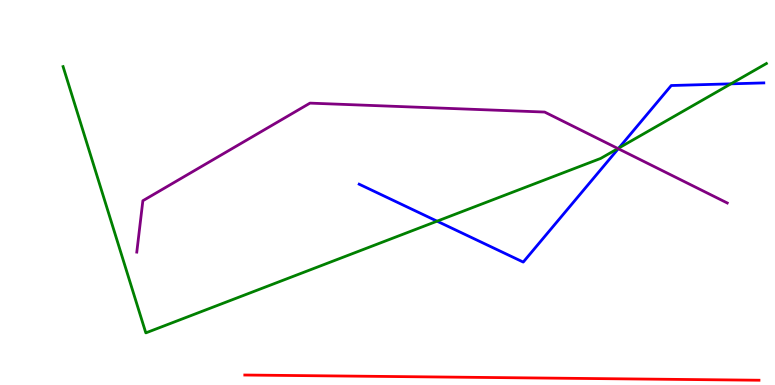[{'lines': ['blue', 'red'], 'intersections': []}, {'lines': ['green', 'red'], 'intersections': []}, {'lines': ['purple', 'red'], 'intersections': []}, {'lines': ['blue', 'green'], 'intersections': [{'x': 5.64, 'y': 4.26}, {'x': 7.99, 'y': 6.16}, {'x': 9.43, 'y': 7.82}]}, {'lines': ['blue', 'purple'], 'intersections': [{'x': 7.98, 'y': 6.14}]}, {'lines': ['green', 'purple'], 'intersections': [{'x': 7.97, 'y': 6.14}]}]